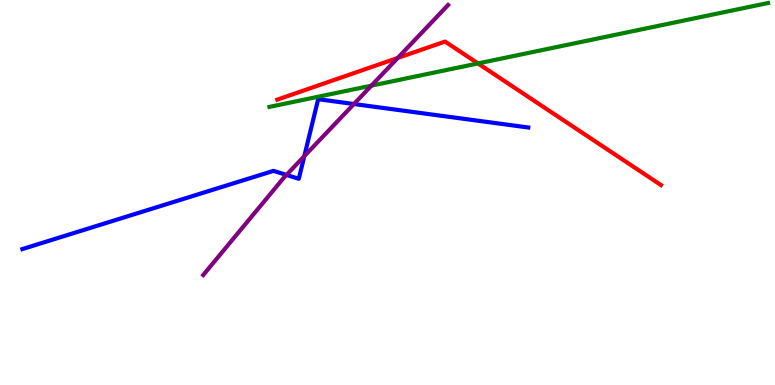[{'lines': ['blue', 'red'], 'intersections': []}, {'lines': ['green', 'red'], 'intersections': [{'x': 6.17, 'y': 8.35}]}, {'lines': ['purple', 'red'], 'intersections': [{'x': 5.13, 'y': 8.49}]}, {'lines': ['blue', 'green'], 'intersections': []}, {'lines': ['blue', 'purple'], 'intersections': [{'x': 3.7, 'y': 5.46}, {'x': 3.93, 'y': 5.94}, {'x': 4.57, 'y': 7.3}]}, {'lines': ['green', 'purple'], 'intersections': [{'x': 4.79, 'y': 7.78}]}]